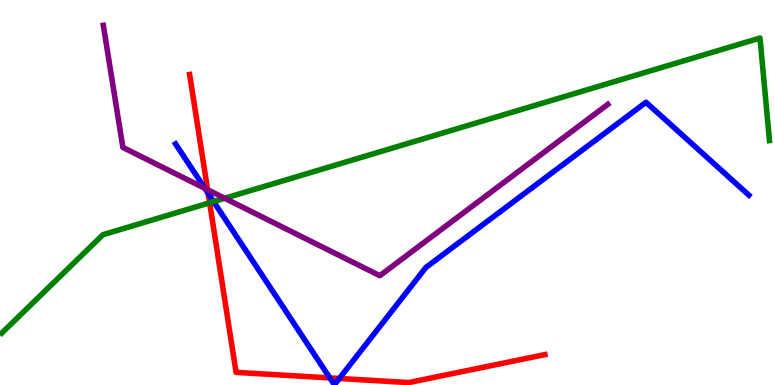[{'lines': ['blue', 'red'], 'intersections': [{'x': 2.69, 'y': 4.98}, {'x': 4.26, 'y': 0.184}, {'x': 4.38, 'y': 0.17}]}, {'lines': ['green', 'red'], 'intersections': [{'x': 2.71, 'y': 4.73}]}, {'lines': ['purple', 'red'], 'intersections': [{'x': 2.68, 'y': 5.07}]}, {'lines': ['blue', 'green'], 'intersections': [{'x': 2.76, 'y': 4.76}]}, {'lines': ['blue', 'purple'], 'intersections': [{'x': 2.64, 'y': 5.11}]}, {'lines': ['green', 'purple'], 'intersections': [{'x': 2.9, 'y': 4.85}]}]